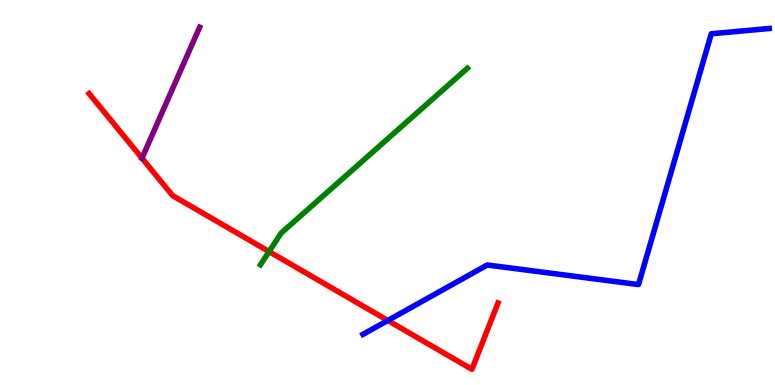[{'lines': ['blue', 'red'], 'intersections': [{'x': 5.0, 'y': 1.68}]}, {'lines': ['green', 'red'], 'intersections': [{'x': 3.47, 'y': 3.47}]}, {'lines': ['purple', 'red'], 'intersections': [{'x': 1.83, 'y': 5.89}]}, {'lines': ['blue', 'green'], 'intersections': []}, {'lines': ['blue', 'purple'], 'intersections': []}, {'lines': ['green', 'purple'], 'intersections': []}]